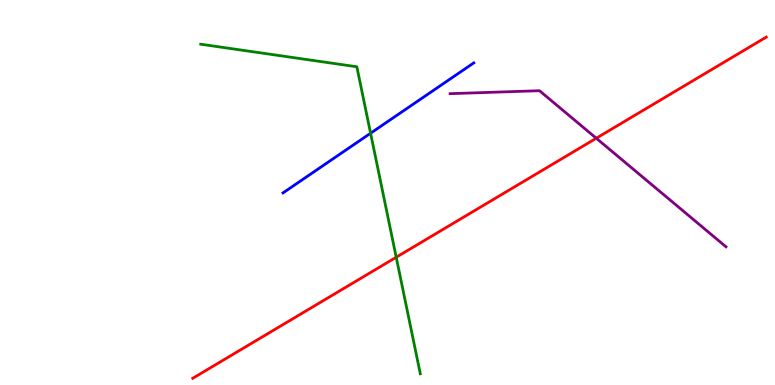[{'lines': ['blue', 'red'], 'intersections': []}, {'lines': ['green', 'red'], 'intersections': [{'x': 5.11, 'y': 3.32}]}, {'lines': ['purple', 'red'], 'intersections': [{'x': 7.69, 'y': 6.41}]}, {'lines': ['blue', 'green'], 'intersections': [{'x': 4.78, 'y': 6.54}]}, {'lines': ['blue', 'purple'], 'intersections': []}, {'lines': ['green', 'purple'], 'intersections': []}]